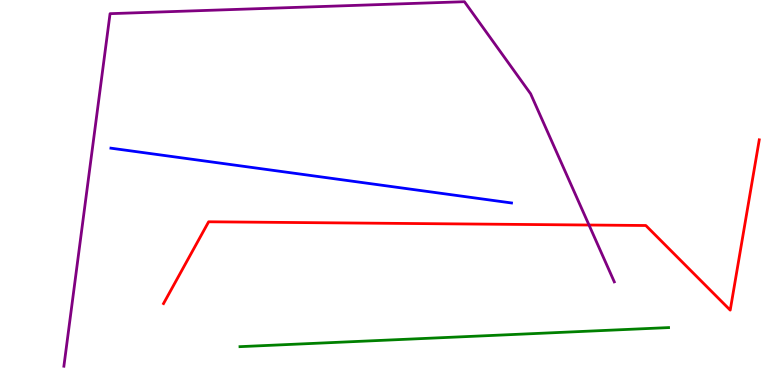[{'lines': ['blue', 'red'], 'intersections': []}, {'lines': ['green', 'red'], 'intersections': []}, {'lines': ['purple', 'red'], 'intersections': [{'x': 7.6, 'y': 4.16}]}, {'lines': ['blue', 'green'], 'intersections': []}, {'lines': ['blue', 'purple'], 'intersections': []}, {'lines': ['green', 'purple'], 'intersections': []}]